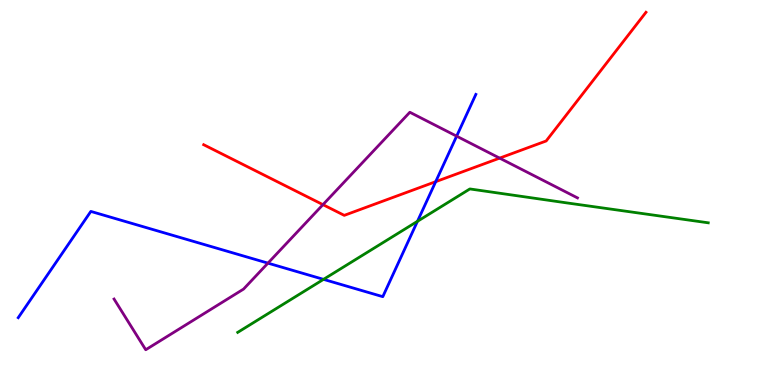[{'lines': ['blue', 'red'], 'intersections': [{'x': 5.62, 'y': 5.28}]}, {'lines': ['green', 'red'], 'intersections': []}, {'lines': ['purple', 'red'], 'intersections': [{'x': 4.17, 'y': 4.68}, {'x': 6.45, 'y': 5.89}]}, {'lines': ['blue', 'green'], 'intersections': [{'x': 4.17, 'y': 2.74}, {'x': 5.39, 'y': 4.25}]}, {'lines': ['blue', 'purple'], 'intersections': [{'x': 3.46, 'y': 3.17}, {'x': 5.89, 'y': 6.46}]}, {'lines': ['green', 'purple'], 'intersections': []}]